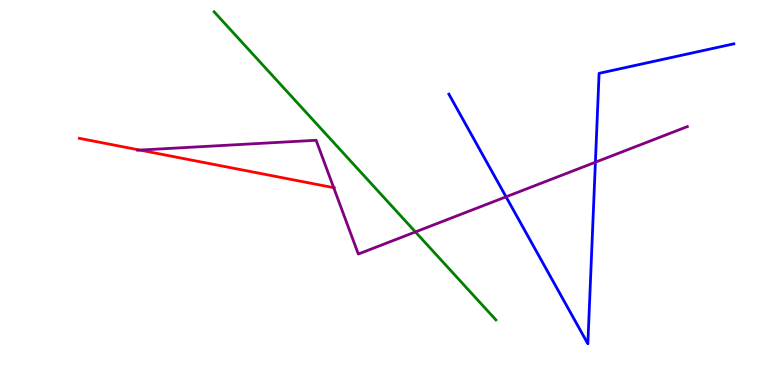[{'lines': ['blue', 'red'], 'intersections': []}, {'lines': ['green', 'red'], 'intersections': []}, {'lines': ['purple', 'red'], 'intersections': [{'x': 1.8, 'y': 6.1}, {'x': 4.31, 'y': 5.13}]}, {'lines': ['blue', 'green'], 'intersections': []}, {'lines': ['blue', 'purple'], 'intersections': [{'x': 6.53, 'y': 4.89}, {'x': 7.68, 'y': 5.79}]}, {'lines': ['green', 'purple'], 'intersections': [{'x': 5.36, 'y': 3.98}]}]